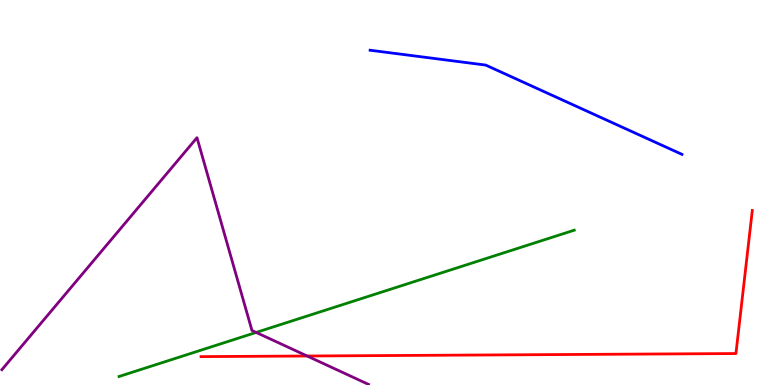[{'lines': ['blue', 'red'], 'intersections': []}, {'lines': ['green', 'red'], 'intersections': []}, {'lines': ['purple', 'red'], 'intersections': [{'x': 3.96, 'y': 0.753}]}, {'lines': ['blue', 'green'], 'intersections': []}, {'lines': ['blue', 'purple'], 'intersections': []}, {'lines': ['green', 'purple'], 'intersections': [{'x': 3.31, 'y': 1.37}]}]